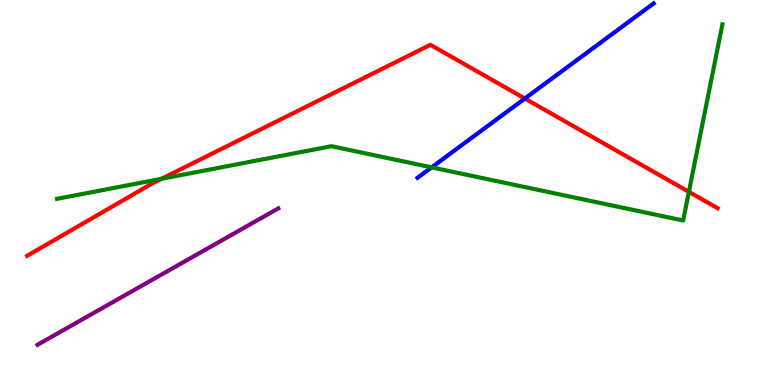[{'lines': ['blue', 'red'], 'intersections': [{'x': 6.77, 'y': 7.44}]}, {'lines': ['green', 'red'], 'intersections': [{'x': 2.08, 'y': 5.36}, {'x': 8.89, 'y': 5.02}]}, {'lines': ['purple', 'red'], 'intersections': []}, {'lines': ['blue', 'green'], 'intersections': [{'x': 5.57, 'y': 5.65}]}, {'lines': ['blue', 'purple'], 'intersections': []}, {'lines': ['green', 'purple'], 'intersections': []}]